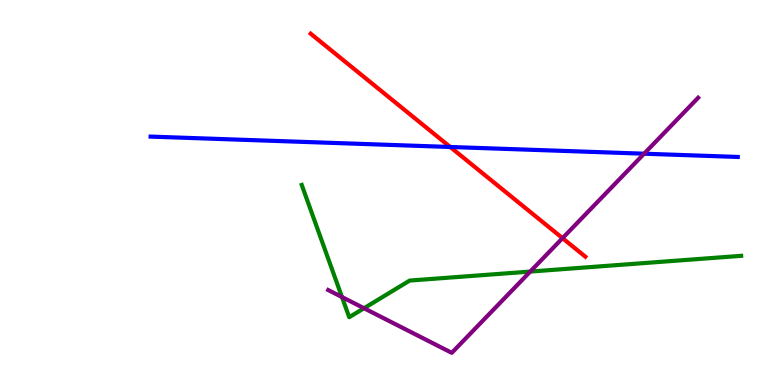[{'lines': ['blue', 'red'], 'intersections': [{'x': 5.81, 'y': 6.18}]}, {'lines': ['green', 'red'], 'intersections': []}, {'lines': ['purple', 'red'], 'intersections': [{'x': 7.26, 'y': 3.81}]}, {'lines': ['blue', 'green'], 'intersections': []}, {'lines': ['blue', 'purple'], 'intersections': [{'x': 8.31, 'y': 6.01}]}, {'lines': ['green', 'purple'], 'intersections': [{'x': 4.41, 'y': 2.28}, {'x': 4.7, 'y': 1.99}, {'x': 6.84, 'y': 2.95}]}]